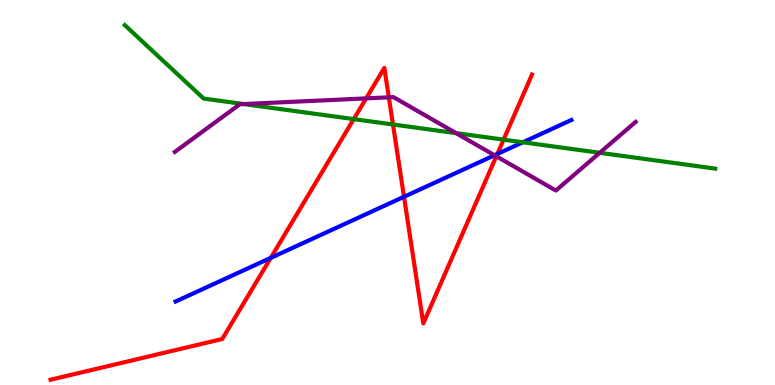[{'lines': ['blue', 'red'], 'intersections': [{'x': 3.49, 'y': 3.3}, {'x': 5.21, 'y': 4.89}, {'x': 6.42, 'y': 6.0}]}, {'lines': ['green', 'red'], 'intersections': [{'x': 4.56, 'y': 6.91}, {'x': 5.07, 'y': 6.77}, {'x': 6.5, 'y': 6.37}]}, {'lines': ['purple', 'red'], 'intersections': [{'x': 4.72, 'y': 7.44}, {'x': 5.02, 'y': 7.47}, {'x': 6.4, 'y': 5.94}]}, {'lines': ['blue', 'green'], 'intersections': [{'x': 6.75, 'y': 6.3}]}, {'lines': ['blue', 'purple'], 'intersections': [{'x': 6.38, 'y': 5.97}]}, {'lines': ['green', 'purple'], 'intersections': [{'x': 3.15, 'y': 7.3}, {'x': 5.88, 'y': 6.54}, {'x': 7.74, 'y': 6.03}]}]